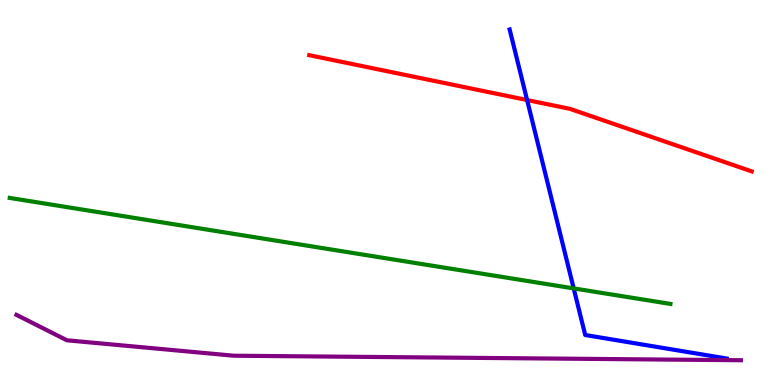[{'lines': ['blue', 'red'], 'intersections': [{'x': 6.8, 'y': 7.4}]}, {'lines': ['green', 'red'], 'intersections': []}, {'lines': ['purple', 'red'], 'intersections': []}, {'lines': ['blue', 'green'], 'intersections': [{'x': 7.4, 'y': 2.51}]}, {'lines': ['blue', 'purple'], 'intersections': []}, {'lines': ['green', 'purple'], 'intersections': []}]